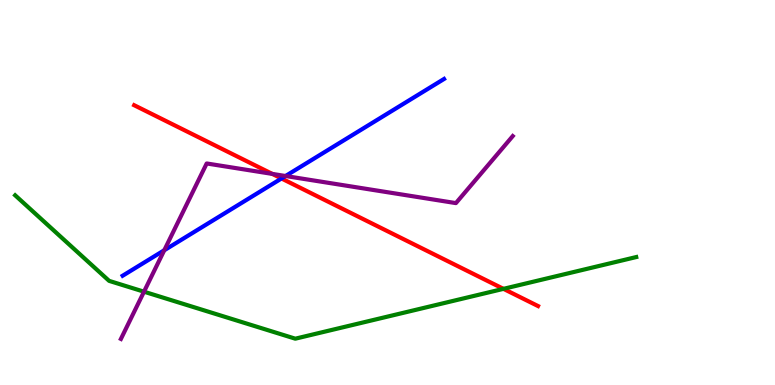[{'lines': ['blue', 'red'], 'intersections': [{'x': 3.63, 'y': 5.36}]}, {'lines': ['green', 'red'], 'intersections': [{'x': 6.5, 'y': 2.5}]}, {'lines': ['purple', 'red'], 'intersections': [{'x': 3.51, 'y': 5.48}]}, {'lines': ['blue', 'green'], 'intersections': []}, {'lines': ['blue', 'purple'], 'intersections': [{'x': 2.12, 'y': 3.5}, {'x': 3.68, 'y': 5.43}]}, {'lines': ['green', 'purple'], 'intersections': [{'x': 1.86, 'y': 2.42}]}]